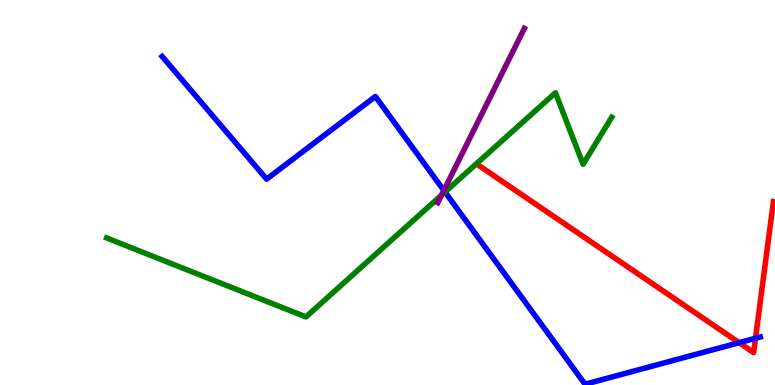[{'lines': ['blue', 'red'], 'intersections': [{'x': 9.54, 'y': 1.1}, {'x': 9.75, 'y': 1.21}]}, {'lines': ['green', 'red'], 'intersections': []}, {'lines': ['purple', 'red'], 'intersections': []}, {'lines': ['blue', 'green'], 'intersections': [{'x': 5.74, 'y': 5.01}]}, {'lines': ['blue', 'purple'], 'intersections': [{'x': 5.73, 'y': 5.05}]}, {'lines': ['green', 'purple'], 'intersections': [{'x': 5.7, 'y': 4.93}]}]